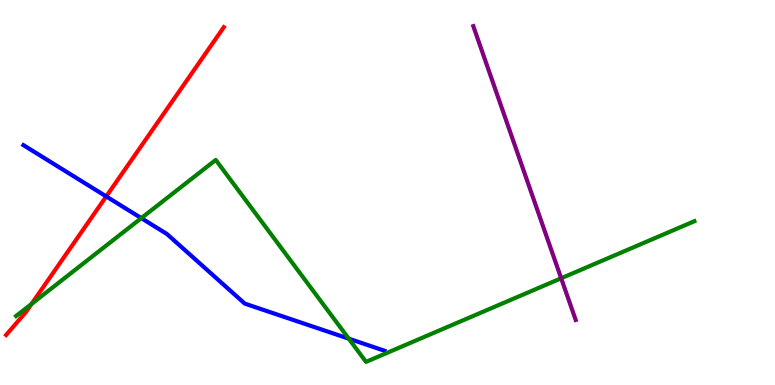[{'lines': ['blue', 'red'], 'intersections': [{'x': 1.37, 'y': 4.9}]}, {'lines': ['green', 'red'], 'intersections': [{'x': 0.407, 'y': 2.1}]}, {'lines': ['purple', 'red'], 'intersections': []}, {'lines': ['blue', 'green'], 'intersections': [{'x': 1.82, 'y': 4.33}, {'x': 4.5, 'y': 1.2}]}, {'lines': ['blue', 'purple'], 'intersections': []}, {'lines': ['green', 'purple'], 'intersections': [{'x': 7.24, 'y': 2.77}]}]